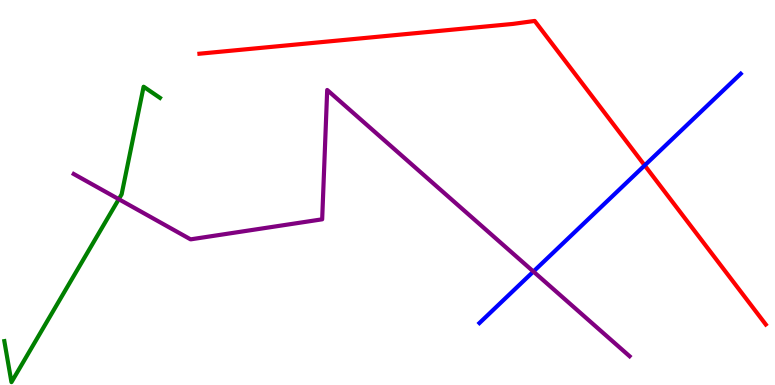[{'lines': ['blue', 'red'], 'intersections': [{'x': 8.32, 'y': 5.7}]}, {'lines': ['green', 'red'], 'intersections': []}, {'lines': ['purple', 'red'], 'intersections': []}, {'lines': ['blue', 'green'], 'intersections': []}, {'lines': ['blue', 'purple'], 'intersections': [{'x': 6.88, 'y': 2.95}]}, {'lines': ['green', 'purple'], 'intersections': [{'x': 1.53, 'y': 4.83}]}]